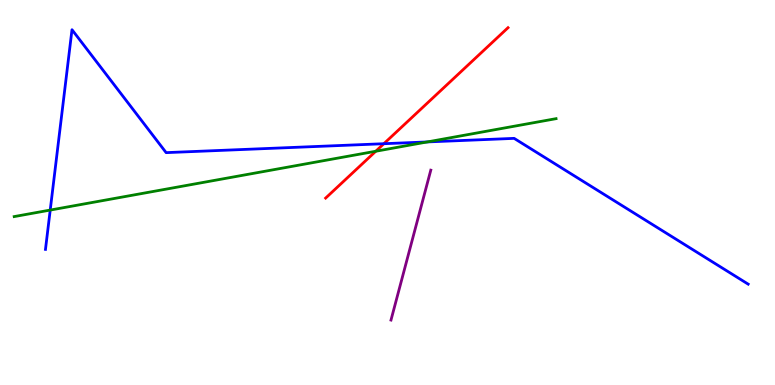[{'lines': ['blue', 'red'], 'intersections': [{'x': 4.95, 'y': 6.27}]}, {'lines': ['green', 'red'], 'intersections': [{'x': 4.85, 'y': 6.07}]}, {'lines': ['purple', 'red'], 'intersections': []}, {'lines': ['blue', 'green'], 'intersections': [{'x': 0.648, 'y': 4.54}, {'x': 5.51, 'y': 6.31}]}, {'lines': ['blue', 'purple'], 'intersections': []}, {'lines': ['green', 'purple'], 'intersections': []}]